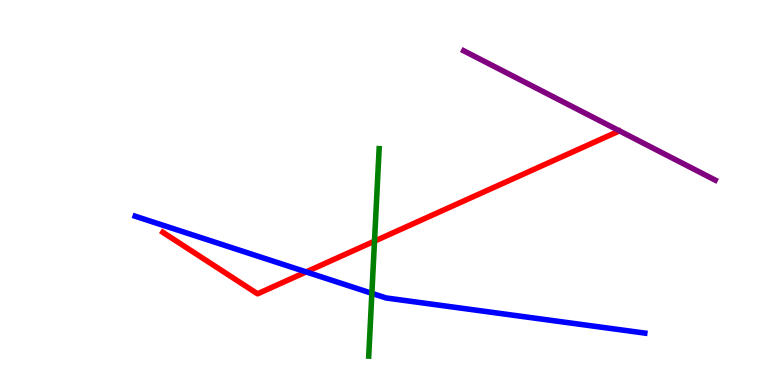[{'lines': ['blue', 'red'], 'intersections': [{'x': 3.95, 'y': 2.94}]}, {'lines': ['green', 'red'], 'intersections': [{'x': 4.83, 'y': 3.74}]}, {'lines': ['purple', 'red'], 'intersections': []}, {'lines': ['blue', 'green'], 'intersections': [{'x': 4.8, 'y': 2.38}]}, {'lines': ['blue', 'purple'], 'intersections': []}, {'lines': ['green', 'purple'], 'intersections': []}]